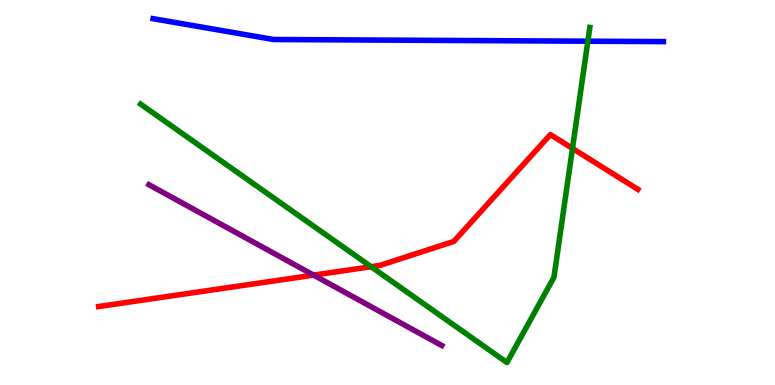[{'lines': ['blue', 'red'], 'intersections': []}, {'lines': ['green', 'red'], 'intersections': [{'x': 4.79, 'y': 3.07}, {'x': 7.39, 'y': 6.15}]}, {'lines': ['purple', 'red'], 'intersections': [{'x': 4.05, 'y': 2.85}]}, {'lines': ['blue', 'green'], 'intersections': [{'x': 7.59, 'y': 8.93}]}, {'lines': ['blue', 'purple'], 'intersections': []}, {'lines': ['green', 'purple'], 'intersections': []}]